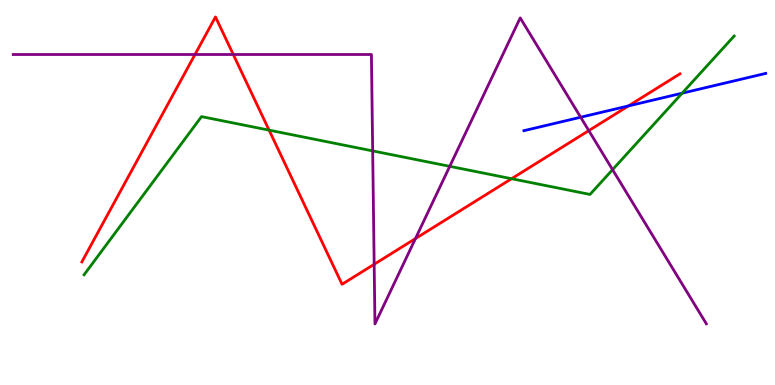[{'lines': ['blue', 'red'], 'intersections': [{'x': 8.11, 'y': 7.25}]}, {'lines': ['green', 'red'], 'intersections': [{'x': 3.47, 'y': 6.62}, {'x': 6.6, 'y': 5.36}]}, {'lines': ['purple', 'red'], 'intersections': [{'x': 2.52, 'y': 8.58}, {'x': 3.01, 'y': 8.58}, {'x': 4.83, 'y': 3.14}, {'x': 5.36, 'y': 3.8}, {'x': 7.6, 'y': 6.61}]}, {'lines': ['blue', 'green'], 'intersections': [{'x': 8.8, 'y': 7.58}]}, {'lines': ['blue', 'purple'], 'intersections': [{'x': 7.49, 'y': 6.95}]}, {'lines': ['green', 'purple'], 'intersections': [{'x': 4.81, 'y': 6.08}, {'x': 5.8, 'y': 5.68}, {'x': 7.9, 'y': 5.59}]}]